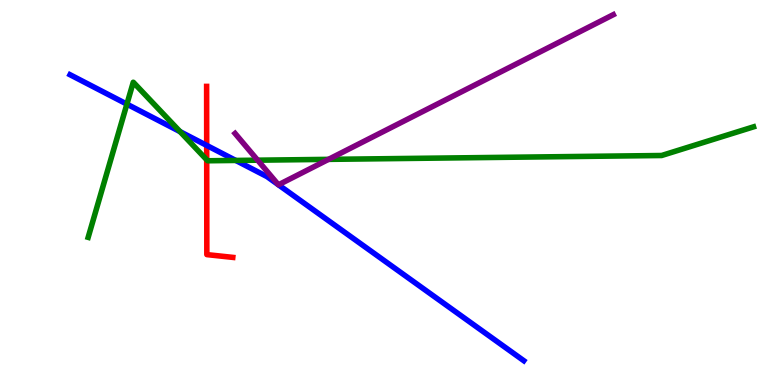[{'lines': ['blue', 'red'], 'intersections': [{'x': 2.67, 'y': 6.22}]}, {'lines': ['green', 'red'], 'intersections': [{'x': 2.67, 'y': 5.85}]}, {'lines': ['purple', 'red'], 'intersections': []}, {'lines': ['blue', 'green'], 'intersections': [{'x': 1.64, 'y': 7.3}, {'x': 2.32, 'y': 6.58}, {'x': 3.04, 'y': 5.83}]}, {'lines': ['blue', 'purple'], 'intersections': [{'x': 3.59, 'y': 5.2}, {'x': 3.59, 'y': 5.2}]}, {'lines': ['green', 'purple'], 'intersections': [{'x': 3.32, 'y': 5.84}, {'x': 4.24, 'y': 5.86}]}]